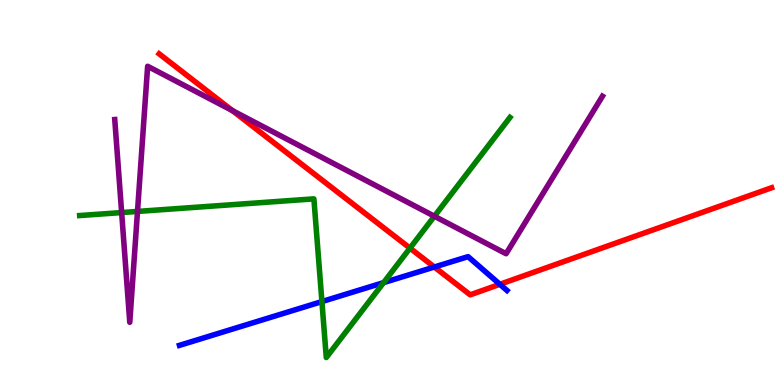[{'lines': ['blue', 'red'], 'intersections': [{'x': 5.6, 'y': 3.06}, {'x': 6.45, 'y': 2.62}]}, {'lines': ['green', 'red'], 'intersections': [{'x': 5.29, 'y': 3.55}]}, {'lines': ['purple', 'red'], 'intersections': [{'x': 3.0, 'y': 7.13}]}, {'lines': ['blue', 'green'], 'intersections': [{'x': 4.15, 'y': 2.17}, {'x': 4.95, 'y': 2.66}]}, {'lines': ['blue', 'purple'], 'intersections': []}, {'lines': ['green', 'purple'], 'intersections': [{'x': 1.57, 'y': 4.48}, {'x': 1.77, 'y': 4.51}, {'x': 5.6, 'y': 4.38}]}]